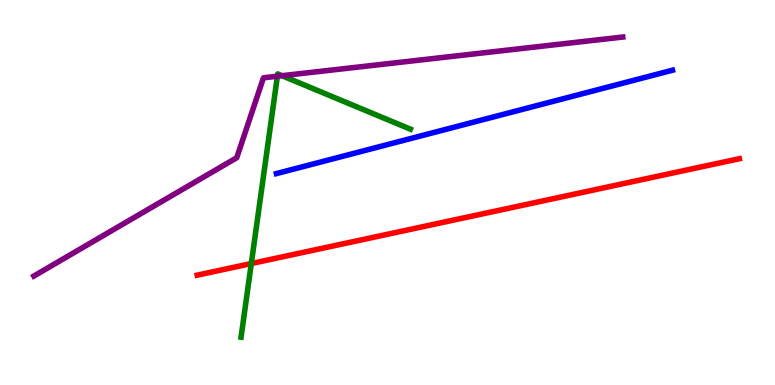[{'lines': ['blue', 'red'], 'intersections': []}, {'lines': ['green', 'red'], 'intersections': [{'x': 3.24, 'y': 3.15}]}, {'lines': ['purple', 'red'], 'intersections': []}, {'lines': ['blue', 'green'], 'intersections': []}, {'lines': ['blue', 'purple'], 'intersections': []}, {'lines': ['green', 'purple'], 'intersections': [{'x': 3.58, 'y': 8.02}, {'x': 3.64, 'y': 8.03}]}]